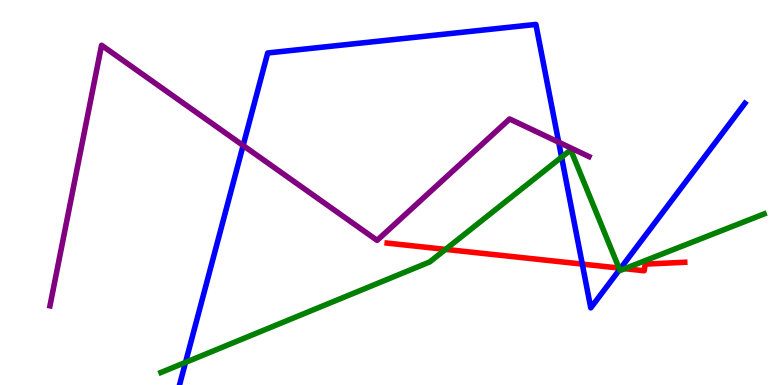[{'lines': ['blue', 'red'], 'intersections': [{'x': 7.51, 'y': 3.14}, {'x': 8.01, 'y': 3.03}]}, {'lines': ['green', 'red'], 'intersections': [{'x': 5.75, 'y': 3.52}, {'x': 7.99, 'y': 3.04}, {'x': 8.06, 'y': 3.02}]}, {'lines': ['purple', 'red'], 'intersections': []}, {'lines': ['blue', 'green'], 'intersections': [{'x': 2.39, 'y': 0.588}, {'x': 7.25, 'y': 5.92}, {'x': 8.0, 'y': 3.0}]}, {'lines': ['blue', 'purple'], 'intersections': [{'x': 3.14, 'y': 6.22}, {'x': 7.21, 'y': 6.31}]}, {'lines': ['green', 'purple'], 'intersections': []}]